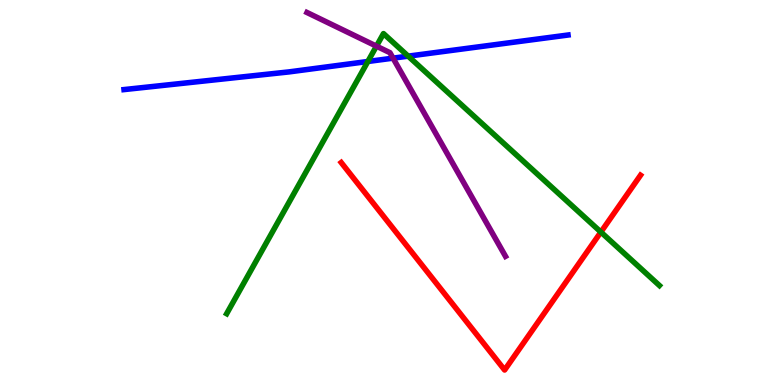[{'lines': ['blue', 'red'], 'intersections': []}, {'lines': ['green', 'red'], 'intersections': [{'x': 7.75, 'y': 3.97}]}, {'lines': ['purple', 'red'], 'intersections': []}, {'lines': ['blue', 'green'], 'intersections': [{'x': 4.75, 'y': 8.4}, {'x': 5.27, 'y': 8.54}]}, {'lines': ['blue', 'purple'], 'intersections': [{'x': 5.07, 'y': 8.49}]}, {'lines': ['green', 'purple'], 'intersections': [{'x': 4.86, 'y': 8.8}]}]